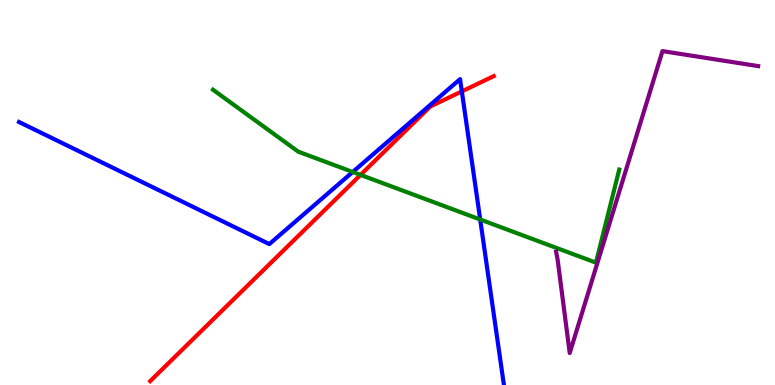[{'lines': ['blue', 'red'], 'intersections': [{'x': 5.96, 'y': 7.63}]}, {'lines': ['green', 'red'], 'intersections': [{'x': 4.65, 'y': 5.46}]}, {'lines': ['purple', 'red'], 'intersections': []}, {'lines': ['blue', 'green'], 'intersections': [{'x': 4.55, 'y': 5.53}, {'x': 6.2, 'y': 4.3}]}, {'lines': ['blue', 'purple'], 'intersections': []}, {'lines': ['green', 'purple'], 'intersections': []}]